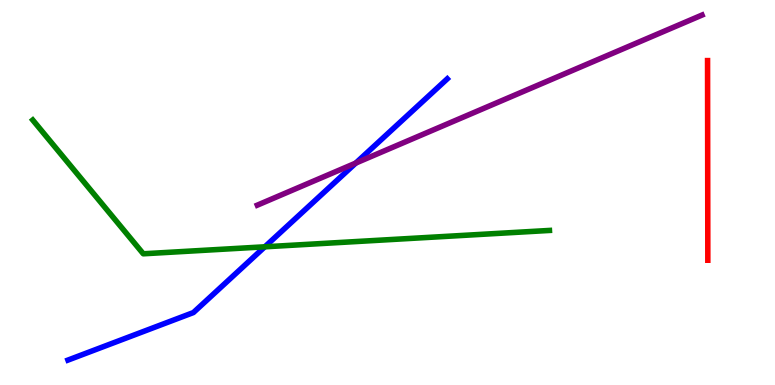[{'lines': ['blue', 'red'], 'intersections': []}, {'lines': ['green', 'red'], 'intersections': []}, {'lines': ['purple', 'red'], 'intersections': []}, {'lines': ['blue', 'green'], 'intersections': [{'x': 3.42, 'y': 3.59}]}, {'lines': ['blue', 'purple'], 'intersections': [{'x': 4.59, 'y': 5.76}]}, {'lines': ['green', 'purple'], 'intersections': []}]